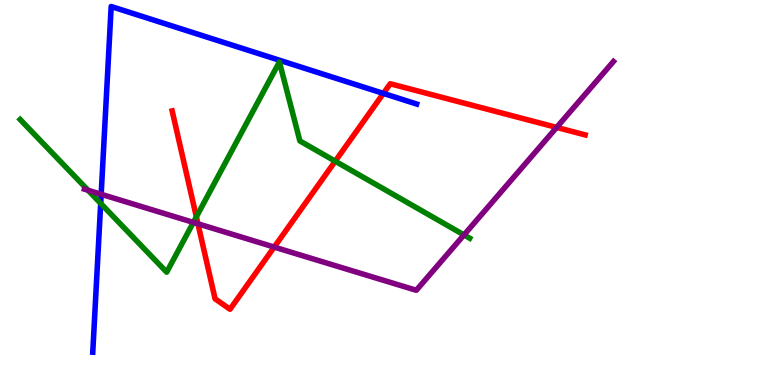[{'lines': ['blue', 'red'], 'intersections': [{'x': 4.95, 'y': 7.57}]}, {'lines': ['green', 'red'], 'intersections': [{'x': 2.53, 'y': 4.37}, {'x': 4.33, 'y': 5.81}]}, {'lines': ['purple', 'red'], 'intersections': [{'x': 2.55, 'y': 4.19}, {'x': 3.54, 'y': 3.58}, {'x': 7.18, 'y': 6.69}]}, {'lines': ['blue', 'green'], 'intersections': [{'x': 1.3, 'y': 4.72}]}, {'lines': ['blue', 'purple'], 'intersections': [{'x': 1.31, 'y': 4.95}]}, {'lines': ['green', 'purple'], 'intersections': [{'x': 1.14, 'y': 5.06}, {'x': 2.5, 'y': 4.22}, {'x': 5.99, 'y': 3.9}]}]